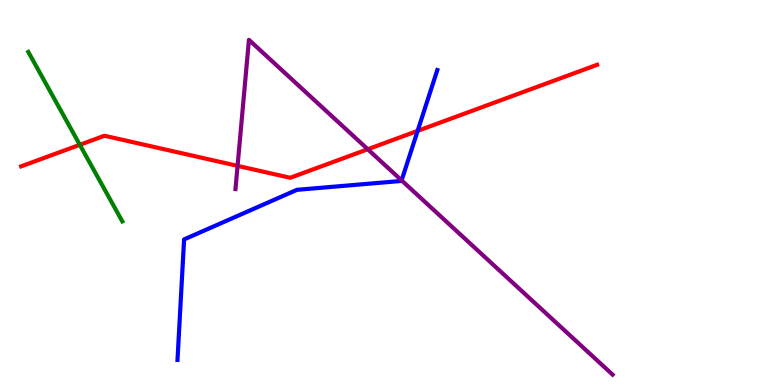[{'lines': ['blue', 'red'], 'intersections': [{'x': 5.39, 'y': 6.6}]}, {'lines': ['green', 'red'], 'intersections': [{'x': 1.03, 'y': 6.24}]}, {'lines': ['purple', 'red'], 'intersections': [{'x': 3.07, 'y': 5.69}, {'x': 4.75, 'y': 6.12}]}, {'lines': ['blue', 'green'], 'intersections': []}, {'lines': ['blue', 'purple'], 'intersections': [{'x': 5.18, 'y': 5.31}]}, {'lines': ['green', 'purple'], 'intersections': []}]